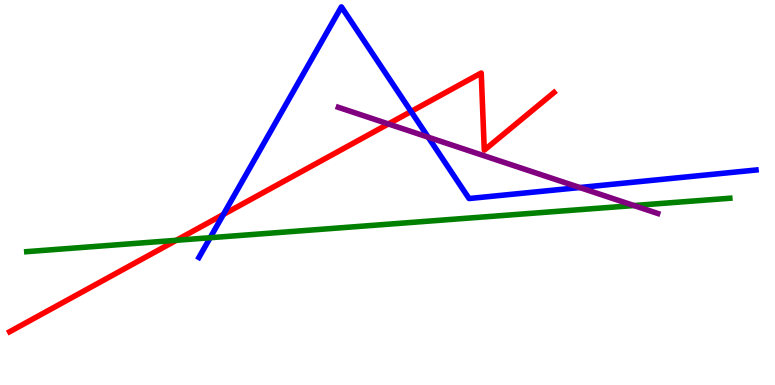[{'lines': ['blue', 'red'], 'intersections': [{'x': 2.88, 'y': 4.43}, {'x': 5.3, 'y': 7.1}]}, {'lines': ['green', 'red'], 'intersections': [{'x': 2.28, 'y': 3.76}]}, {'lines': ['purple', 'red'], 'intersections': [{'x': 5.01, 'y': 6.78}]}, {'lines': ['blue', 'green'], 'intersections': [{'x': 2.71, 'y': 3.83}]}, {'lines': ['blue', 'purple'], 'intersections': [{'x': 5.52, 'y': 6.44}, {'x': 7.48, 'y': 5.13}]}, {'lines': ['green', 'purple'], 'intersections': [{'x': 8.18, 'y': 4.66}]}]